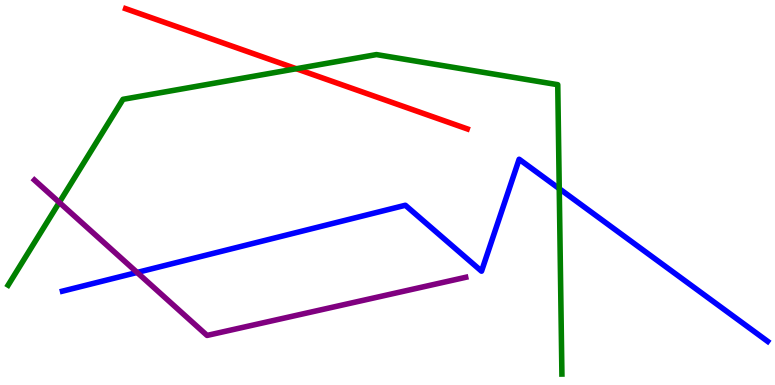[{'lines': ['blue', 'red'], 'intersections': []}, {'lines': ['green', 'red'], 'intersections': [{'x': 3.82, 'y': 8.21}]}, {'lines': ['purple', 'red'], 'intersections': []}, {'lines': ['blue', 'green'], 'intersections': [{'x': 7.22, 'y': 5.1}]}, {'lines': ['blue', 'purple'], 'intersections': [{'x': 1.77, 'y': 2.92}]}, {'lines': ['green', 'purple'], 'intersections': [{'x': 0.765, 'y': 4.74}]}]